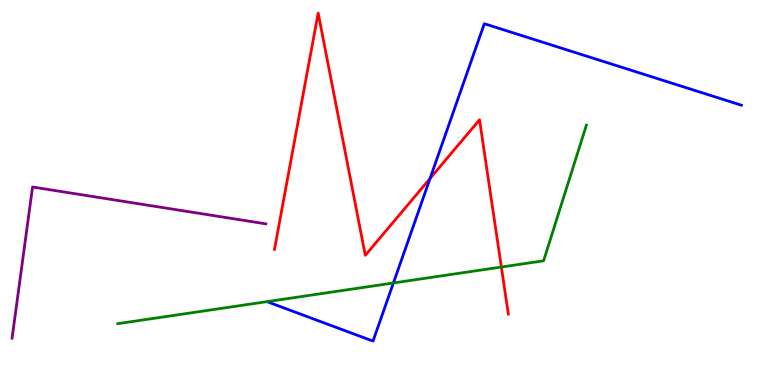[{'lines': ['blue', 'red'], 'intersections': [{'x': 5.55, 'y': 5.36}]}, {'lines': ['green', 'red'], 'intersections': [{'x': 6.47, 'y': 3.06}]}, {'lines': ['purple', 'red'], 'intersections': []}, {'lines': ['blue', 'green'], 'intersections': [{'x': 5.08, 'y': 2.65}]}, {'lines': ['blue', 'purple'], 'intersections': []}, {'lines': ['green', 'purple'], 'intersections': []}]